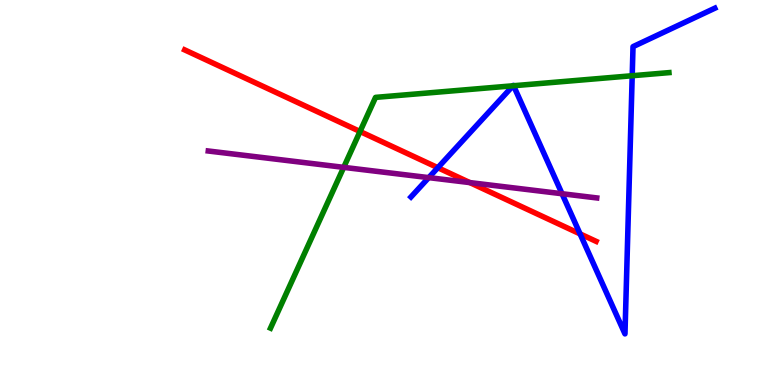[{'lines': ['blue', 'red'], 'intersections': [{'x': 5.65, 'y': 5.64}, {'x': 7.48, 'y': 3.92}]}, {'lines': ['green', 'red'], 'intersections': [{'x': 4.65, 'y': 6.58}]}, {'lines': ['purple', 'red'], 'intersections': [{'x': 6.06, 'y': 5.26}]}, {'lines': ['blue', 'green'], 'intersections': [{'x': 6.62, 'y': 7.77}, {'x': 6.63, 'y': 7.77}, {'x': 8.16, 'y': 8.03}]}, {'lines': ['blue', 'purple'], 'intersections': [{'x': 5.53, 'y': 5.39}, {'x': 7.25, 'y': 4.97}]}, {'lines': ['green', 'purple'], 'intersections': [{'x': 4.43, 'y': 5.65}]}]